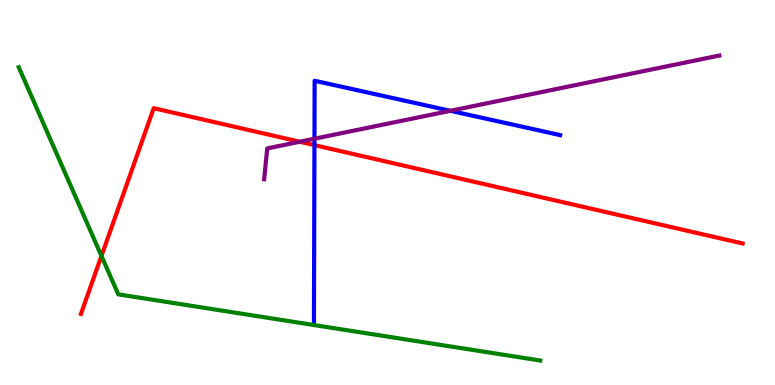[{'lines': ['blue', 'red'], 'intersections': [{'x': 4.06, 'y': 6.23}]}, {'lines': ['green', 'red'], 'intersections': [{'x': 1.31, 'y': 3.35}]}, {'lines': ['purple', 'red'], 'intersections': [{'x': 3.87, 'y': 6.32}]}, {'lines': ['blue', 'green'], 'intersections': []}, {'lines': ['blue', 'purple'], 'intersections': [{'x': 4.06, 'y': 6.4}, {'x': 5.81, 'y': 7.12}]}, {'lines': ['green', 'purple'], 'intersections': []}]